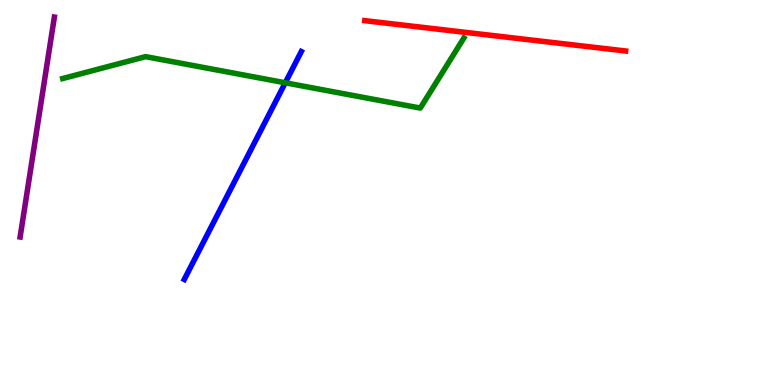[{'lines': ['blue', 'red'], 'intersections': []}, {'lines': ['green', 'red'], 'intersections': []}, {'lines': ['purple', 'red'], 'intersections': []}, {'lines': ['blue', 'green'], 'intersections': [{'x': 3.68, 'y': 7.85}]}, {'lines': ['blue', 'purple'], 'intersections': []}, {'lines': ['green', 'purple'], 'intersections': []}]